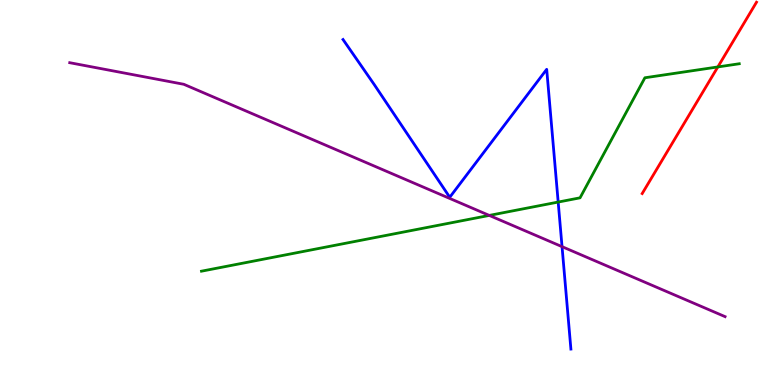[{'lines': ['blue', 'red'], 'intersections': []}, {'lines': ['green', 'red'], 'intersections': [{'x': 9.26, 'y': 8.26}]}, {'lines': ['purple', 'red'], 'intersections': []}, {'lines': ['blue', 'green'], 'intersections': [{'x': 7.2, 'y': 4.75}]}, {'lines': ['blue', 'purple'], 'intersections': [{'x': 7.25, 'y': 3.59}]}, {'lines': ['green', 'purple'], 'intersections': [{'x': 6.31, 'y': 4.4}]}]